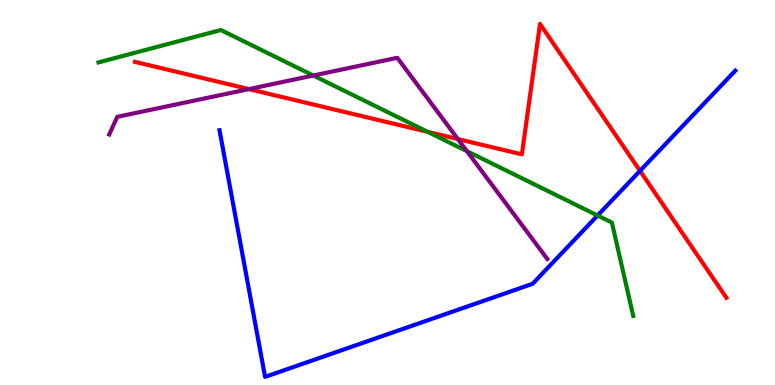[{'lines': ['blue', 'red'], 'intersections': [{'x': 8.26, 'y': 5.56}]}, {'lines': ['green', 'red'], 'intersections': [{'x': 5.52, 'y': 6.58}]}, {'lines': ['purple', 'red'], 'intersections': [{'x': 3.21, 'y': 7.69}, {'x': 5.91, 'y': 6.39}]}, {'lines': ['blue', 'green'], 'intersections': [{'x': 7.71, 'y': 4.4}]}, {'lines': ['blue', 'purple'], 'intersections': []}, {'lines': ['green', 'purple'], 'intersections': [{'x': 4.04, 'y': 8.04}, {'x': 6.02, 'y': 6.07}]}]